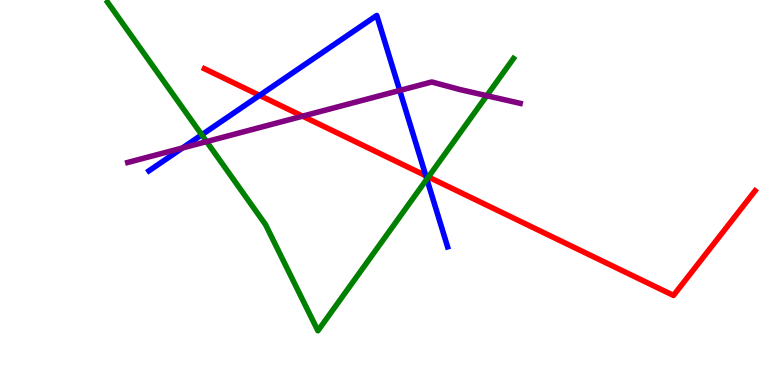[{'lines': ['blue', 'red'], 'intersections': [{'x': 3.35, 'y': 7.52}, {'x': 5.49, 'y': 5.44}]}, {'lines': ['green', 'red'], 'intersections': [{'x': 5.53, 'y': 5.4}]}, {'lines': ['purple', 'red'], 'intersections': [{'x': 3.9, 'y': 6.98}]}, {'lines': ['blue', 'green'], 'intersections': [{'x': 2.6, 'y': 6.5}, {'x': 5.51, 'y': 5.35}]}, {'lines': ['blue', 'purple'], 'intersections': [{'x': 2.35, 'y': 6.16}, {'x': 5.16, 'y': 7.65}]}, {'lines': ['green', 'purple'], 'intersections': [{'x': 2.67, 'y': 6.32}, {'x': 6.28, 'y': 7.51}]}]